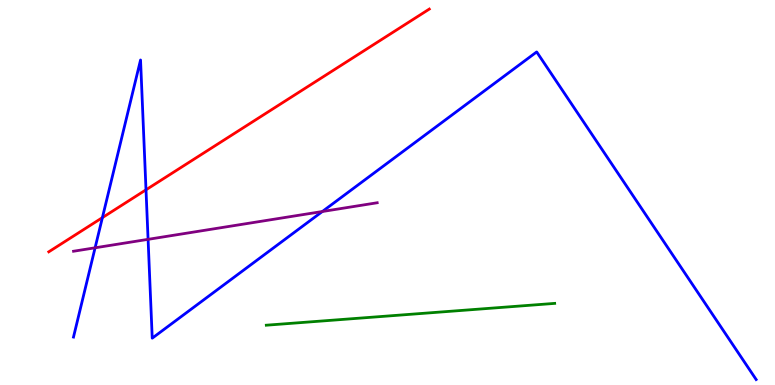[{'lines': ['blue', 'red'], 'intersections': [{'x': 1.32, 'y': 4.35}, {'x': 1.88, 'y': 5.07}]}, {'lines': ['green', 'red'], 'intersections': []}, {'lines': ['purple', 'red'], 'intersections': []}, {'lines': ['blue', 'green'], 'intersections': []}, {'lines': ['blue', 'purple'], 'intersections': [{'x': 1.23, 'y': 3.56}, {'x': 1.91, 'y': 3.78}, {'x': 4.16, 'y': 4.51}]}, {'lines': ['green', 'purple'], 'intersections': []}]